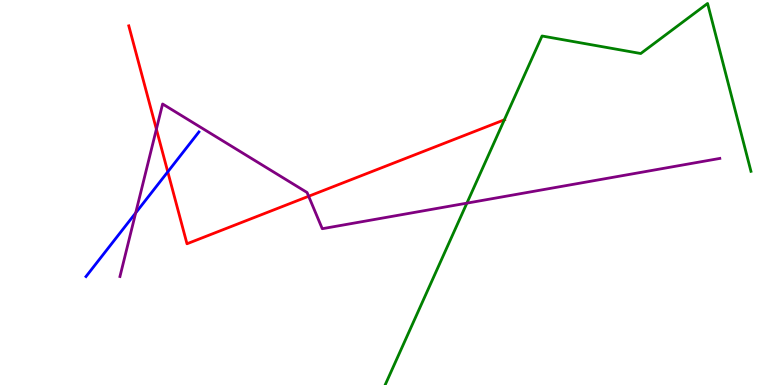[{'lines': ['blue', 'red'], 'intersections': [{'x': 2.16, 'y': 5.54}]}, {'lines': ['green', 'red'], 'intersections': [{'x': 6.51, 'y': 6.89}]}, {'lines': ['purple', 'red'], 'intersections': [{'x': 2.02, 'y': 6.64}, {'x': 3.98, 'y': 4.9}]}, {'lines': ['blue', 'green'], 'intersections': []}, {'lines': ['blue', 'purple'], 'intersections': [{'x': 1.75, 'y': 4.47}]}, {'lines': ['green', 'purple'], 'intersections': [{'x': 6.02, 'y': 4.72}]}]